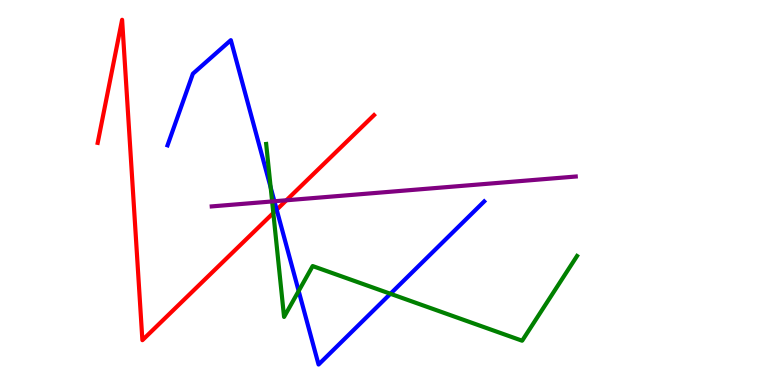[{'lines': ['blue', 'red'], 'intersections': [{'x': 3.57, 'y': 4.55}]}, {'lines': ['green', 'red'], 'intersections': [{'x': 3.53, 'y': 4.47}]}, {'lines': ['purple', 'red'], 'intersections': [{'x': 3.7, 'y': 4.8}]}, {'lines': ['blue', 'green'], 'intersections': [{'x': 3.49, 'y': 5.13}, {'x': 3.85, 'y': 2.44}, {'x': 5.04, 'y': 2.37}]}, {'lines': ['blue', 'purple'], 'intersections': [{'x': 3.54, 'y': 4.77}]}, {'lines': ['green', 'purple'], 'intersections': [{'x': 3.51, 'y': 4.77}]}]